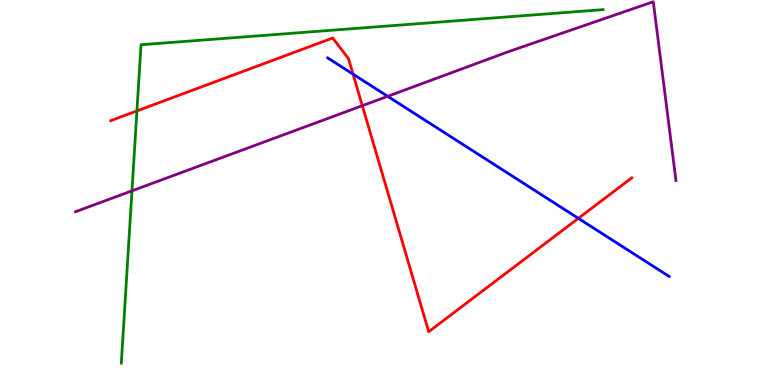[{'lines': ['blue', 'red'], 'intersections': [{'x': 4.56, 'y': 8.07}, {'x': 7.46, 'y': 4.33}]}, {'lines': ['green', 'red'], 'intersections': [{'x': 1.77, 'y': 7.12}]}, {'lines': ['purple', 'red'], 'intersections': [{'x': 4.68, 'y': 7.25}]}, {'lines': ['blue', 'green'], 'intersections': []}, {'lines': ['blue', 'purple'], 'intersections': [{'x': 5.0, 'y': 7.5}]}, {'lines': ['green', 'purple'], 'intersections': [{'x': 1.7, 'y': 5.04}]}]